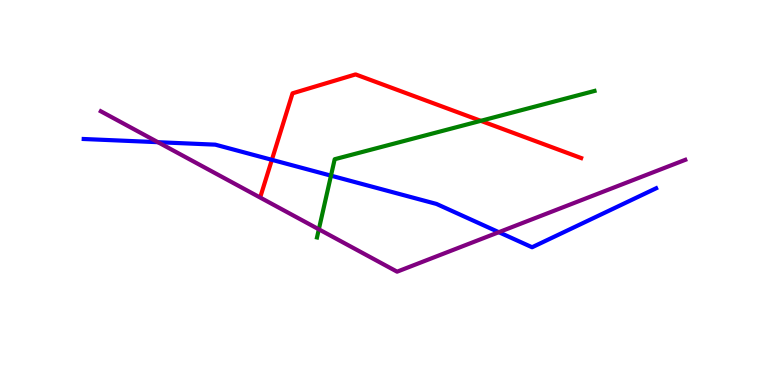[{'lines': ['blue', 'red'], 'intersections': [{'x': 3.51, 'y': 5.85}]}, {'lines': ['green', 'red'], 'intersections': [{'x': 6.2, 'y': 6.86}]}, {'lines': ['purple', 'red'], 'intersections': []}, {'lines': ['blue', 'green'], 'intersections': [{'x': 4.27, 'y': 5.44}]}, {'lines': ['blue', 'purple'], 'intersections': [{'x': 2.04, 'y': 6.31}, {'x': 6.44, 'y': 3.97}]}, {'lines': ['green', 'purple'], 'intersections': [{'x': 4.11, 'y': 4.04}]}]